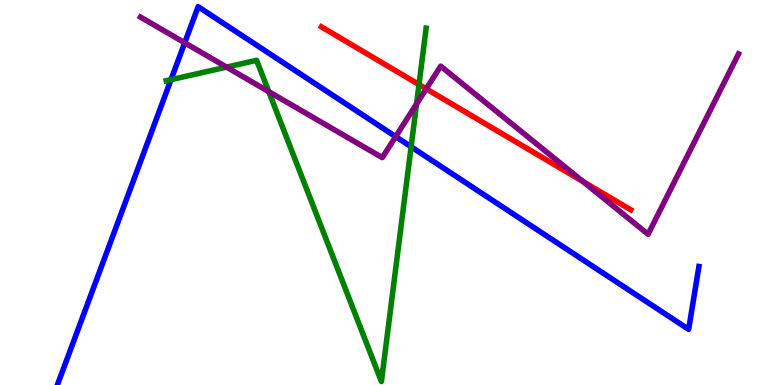[{'lines': ['blue', 'red'], 'intersections': []}, {'lines': ['green', 'red'], 'intersections': [{'x': 5.41, 'y': 7.8}]}, {'lines': ['purple', 'red'], 'intersections': [{'x': 5.5, 'y': 7.69}, {'x': 7.52, 'y': 5.28}]}, {'lines': ['blue', 'green'], 'intersections': [{'x': 2.21, 'y': 7.93}, {'x': 5.3, 'y': 6.19}]}, {'lines': ['blue', 'purple'], 'intersections': [{'x': 2.38, 'y': 8.89}, {'x': 5.11, 'y': 6.45}]}, {'lines': ['green', 'purple'], 'intersections': [{'x': 2.92, 'y': 8.26}, {'x': 3.47, 'y': 7.62}, {'x': 5.37, 'y': 7.3}]}]